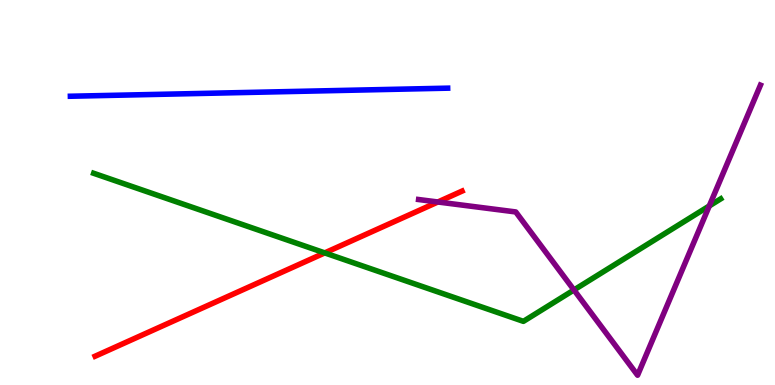[{'lines': ['blue', 'red'], 'intersections': []}, {'lines': ['green', 'red'], 'intersections': [{'x': 4.19, 'y': 3.43}]}, {'lines': ['purple', 'red'], 'intersections': [{'x': 5.65, 'y': 4.75}]}, {'lines': ['blue', 'green'], 'intersections': []}, {'lines': ['blue', 'purple'], 'intersections': []}, {'lines': ['green', 'purple'], 'intersections': [{'x': 7.41, 'y': 2.47}, {'x': 9.15, 'y': 4.65}]}]